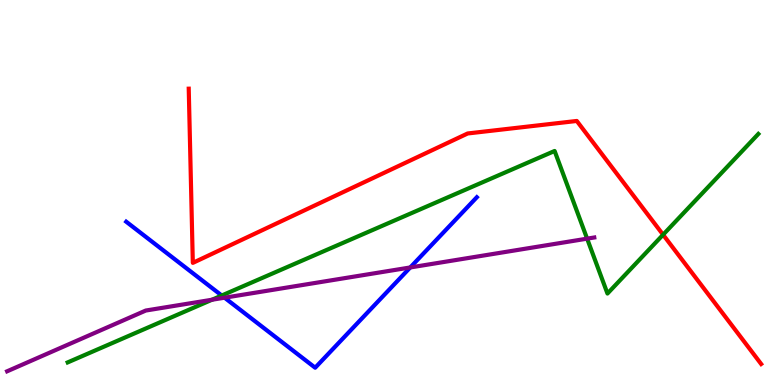[{'lines': ['blue', 'red'], 'intersections': []}, {'lines': ['green', 'red'], 'intersections': [{'x': 8.56, 'y': 3.9}]}, {'lines': ['purple', 'red'], 'intersections': []}, {'lines': ['blue', 'green'], 'intersections': [{'x': 2.86, 'y': 2.32}]}, {'lines': ['blue', 'purple'], 'intersections': [{'x': 2.9, 'y': 2.27}, {'x': 5.29, 'y': 3.05}]}, {'lines': ['green', 'purple'], 'intersections': [{'x': 2.74, 'y': 2.21}, {'x': 7.58, 'y': 3.8}]}]